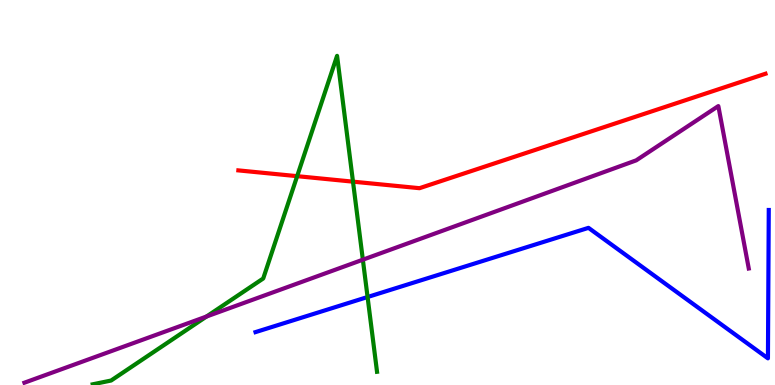[{'lines': ['blue', 'red'], 'intersections': []}, {'lines': ['green', 'red'], 'intersections': [{'x': 3.83, 'y': 5.42}, {'x': 4.55, 'y': 5.28}]}, {'lines': ['purple', 'red'], 'intersections': []}, {'lines': ['blue', 'green'], 'intersections': [{'x': 4.74, 'y': 2.29}]}, {'lines': ['blue', 'purple'], 'intersections': []}, {'lines': ['green', 'purple'], 'intersections': [{'x': 2.67, 'y': 1.78}, {'x': 4.68, 'y': 3.25}]}]